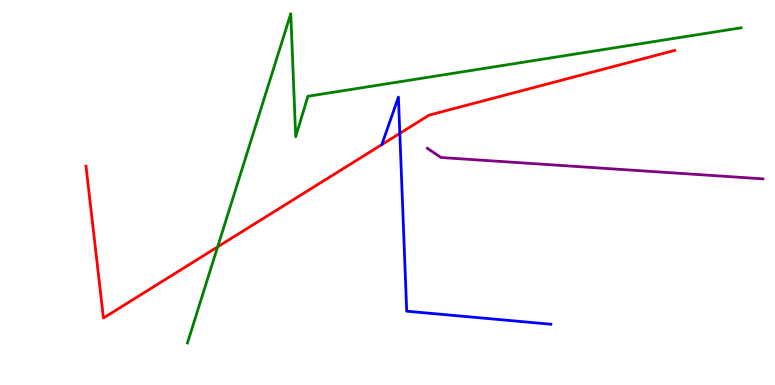[{'lines': ['blue', 'red'], 'intersections': [{'x': 4.93, 'y': 6.24}, {'x': 5.16, 'y': 6.54}]}, {'lines': ['green', 'red'], 'intersections': [{'x': 2.81, 'y': 3.59}]}, {'lines': ['purple', 'red'], 'intersections': []}, {'lines': ['blue', 'green'], 'intersections': []}, {'lines': ['blue', 'purple'], 'intersections': []}, {'lines': ['green', 'purple'], 'intersections': []}]